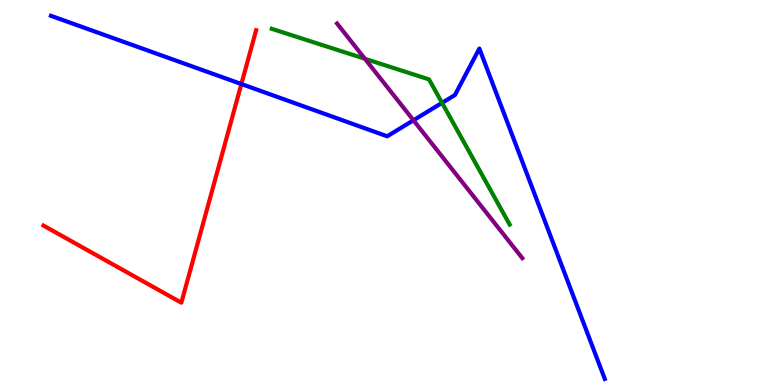[{'lines': ['blue', 'red'], 'intersections': [{'x': 3.11, 'y': 7.82}]}, {'lines': ['green', 'red'], 'intersections': []}, {'lines': ['purple', 'red'], 'intersections': []}, {'lines': ['blue', 'green'], 'intersections': [{'x': 5.7, 'y': 7.33}]}, {'lines': ['blue', 'purple'], 'intersections': [{'x': 5.33, 'y': 6.88}]}, {'lines': ['green', 'purple'], 'intersections': [{'x': 4.71, 'y': 8.47}]}]